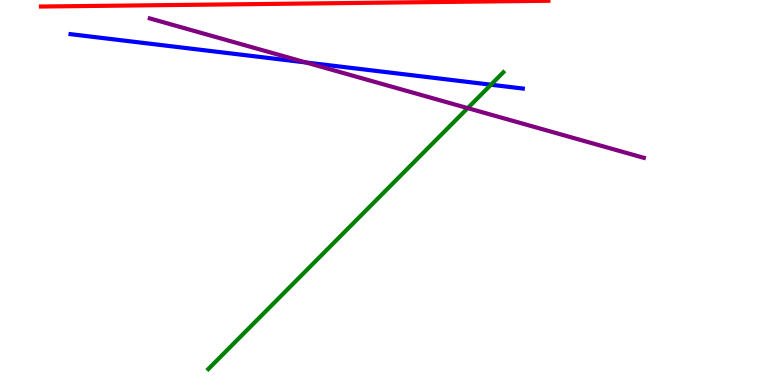[{'lines': ['blue', 'red'], 'intersections': []}, {'lines': ['green', 'red'], 'intersections': []}, {'lines': ['purple', 'red'], 'intersections': []}, {'lines': ['blue', 'green'], 'intersections': [{'x': 6.34, 'y': 7.8}]}, {'lines': ['blue', 'purple'], 'intersections': [{'x': 3.95, 'y': 8.38}]}, {'lines': ['green', 'purple'], 'intersections': [{'x': 6.03, 'y': 7.19}]}]